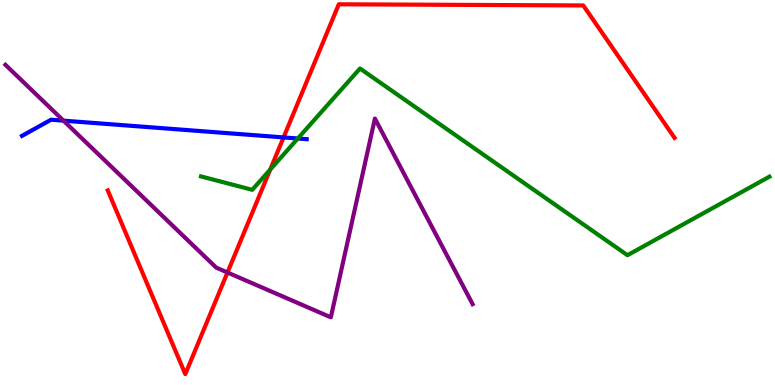[{'lines': ['blue', 'red'], 'intersections': [{'x': 3.66, 'y': 6.43}]}, {'lines': ['green', 'red'], 'intersections': [{'x': 3.49, 'y': 5.59}]}, {'lines': ['purple', 'red'], 'intersections': [{'x': 2.94, 'y': 2.92}]}, {'lines': ['blue', 'green'], 'intersections': [{'x': 3.84, 'y': 6.4}]}, {'lines': ['blue', 'purple'], 'intersections': [{'x': 0.819, 'y': 6.87}]}, {'lines': ['green', 'purple'], 'intersections': []}]